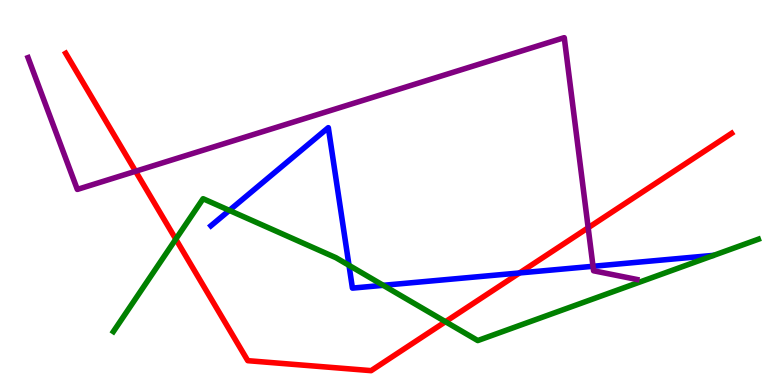[{'lines': ['blue', 'red'], 'intersections': [{'x': 6.7, 'y': 2.91}]}, {'lines': ['green', 'red'], 'intersections': [{'x': 2.27, 'y': 3.79}, {'x': 5.75, 'y': 1.64}]}, {'lines': ['purple', 'red'], 'intersections': [{'x': 1.75, 'y': 5.55}, {'x': 7.59, 'y': 4.08}]}, {'lines': ['blue', 'green'], 'intersections': [{'x': 2.96, 'y': 4.54}, {'x': 4.5, 'y': 3.11}, {'x': 4.94, 'y': 2.59}]}, {'lines': ['blue', 'purple'], 'intersections': [{'x': 7.65, 'y': 3.08}]}, {'lines': ['green', 'purple'], 'intersections': []}]